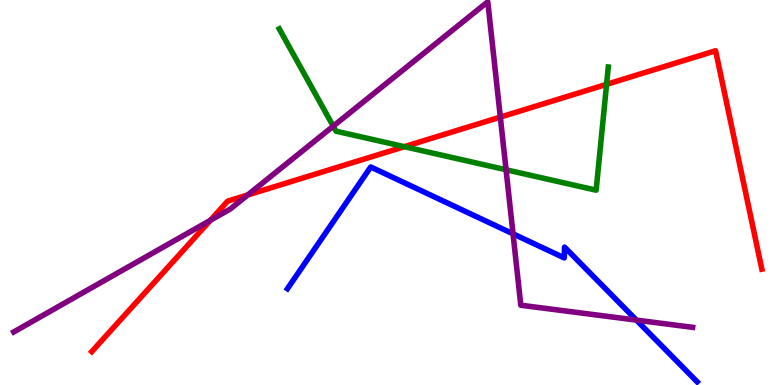[{'lines': ['blue', 'red'], 'intersections': []}, {'lines': ['green', 'red'], 'intersections': [{'x': 5.22, 'y': 6.19}, {'x': 7.83, 'y': 7.81}]}, {'lines': ['purple', 'red'], 'intersections': [{'x': 2.71, 'y': 4.28}, {'x': 3.2, 'y': 4.94}, {'x': 6.46, 'y': 6.96}]}, {'lines': ['blue', 'green'], 'intersections': []}, {'lines': ['blue', 'purple'], 'intersections': [{'x': 6.62, 'y': 3.93}, {'x': 8.21, 'y': 1.69}]}, {'lines': ['green', 'purple'], 'intersections': [{'x': 4.3, 'y': 6.72}, {'x': 6.53, 'y': 5.59}]}]